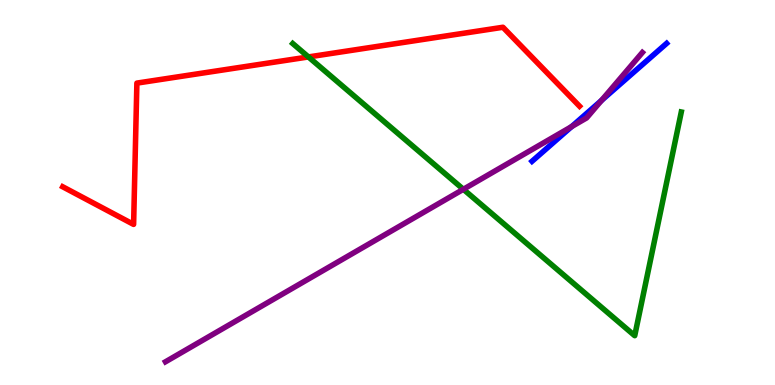[{'lines': ['blue', 'red'], 'intersections': []}, {'lines': ['green', 'red'], 'intersections': [{'x': 3.98, 'y': 8.52}]}, {'lines': ['purple', 'red'], 'intersections': []}, {'lines': ['blue', 'green'], 'intersections': []}, {'lines': ['blue', 'purple'], 'intersections': [{'x': 7.38, 'y': 6.71}, {'x': 7.76, 'y': 7.39}]}, {'lines': ['green', 'purple'], 'intersections': [{'x': 5.98, 'y': 5.08}]}]